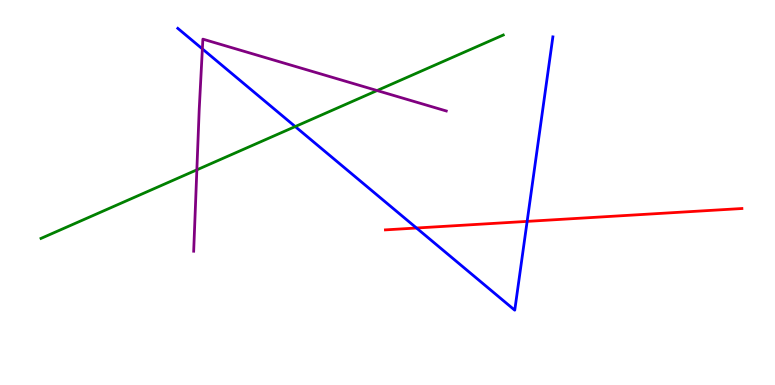[{'lines': ['blue', 'red'], 'intersections': [{'x': 5.37, 'y': 4.08}, {'x': 6.8, 'y': 4.25}]}, {'lines': ['green', 'red'], 'intersections': []}, {'lines': ['purple', 'red'], 'intersections': []}, {'lines': ['blue', 'green'], 'intersections': [{'x': 3.81, 'y': 6.71}]}, {'lines': ['blue', 'purple'], 'intersections': [{'x': 2.61, 'y': 8.73}]}, {'lines': ['green', 'purple'], 'intersections': [{'x': 2.54, 'y': 5.59}, {'x': 4.87, 'y': 7.65}]}]